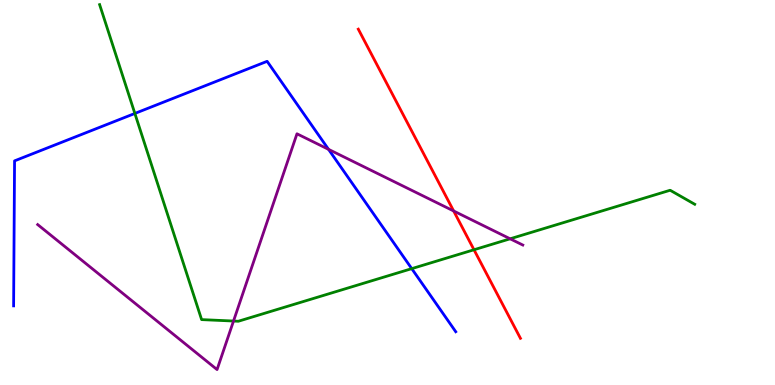[{'lines': ['blue', 'red'], 'intersections': []}, {'lines': ['green', 'red'], 'intersections': [{'x': 6.12, 'y': 3.51}]}, {'lines': ['purple', 'red'], 'intersections': [{'x': 5.85, 'y': 4.52}]}, {'lines': ['blue', 'green'], 'intersections': [{'x': 1.74, 'y': 7.05}, {'x': 5.31, 'y': 3.02}]}, {'lines': ['blue', 'purple'], 'intersections': [{'x': 4.24, 'y': 6.12}]}, {'lines': ['green', 'purple'], 'intersections': [{'x': 3.01, 'y': 1.66}, {'x': 6.58, 'y': 3.8}]}]